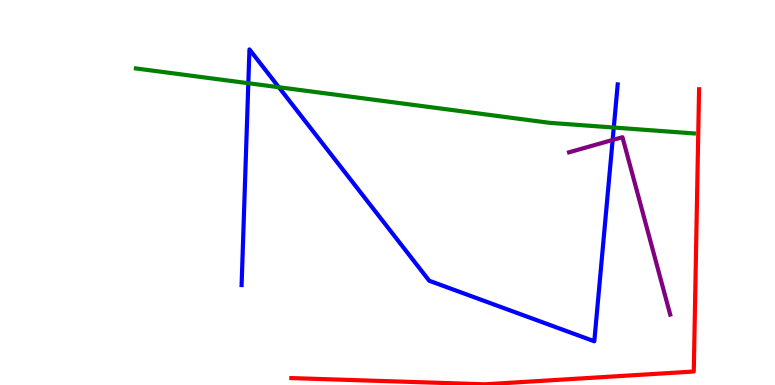[{'lines': ['blue', 'red'], 'intersections': []}, {'lines': ['green', 'red'], 'intersections': []}, {'lines': ['purple', 'red'], 'intersections': []}, {'lines': ['blue', 'green'], 'intersections': [{'x': 3.2, 'y': 7.84}, {'x': 3.6, 'y': 7.73}, {'x': 7.92, 'y': 6.69}]}, {'lines': ['blue', 'purple'], 'intersections': [{'x': 7.9, 'y': 6.36}]}, {'lines': ['green', 'purple'], 'intersections': []}]